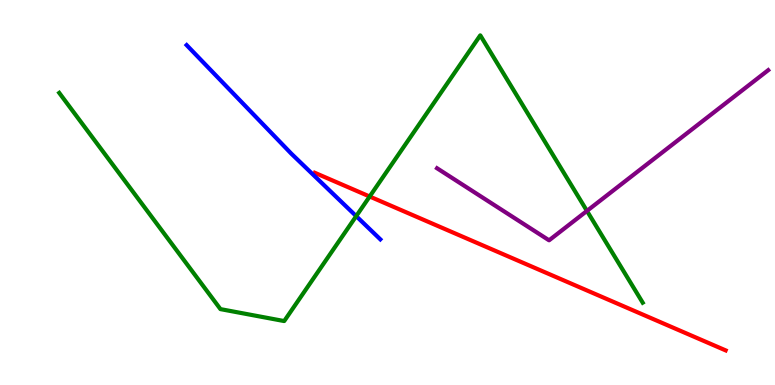[{'lines': ['blue', 'red'], 'intersections': []}, {'lines': ['green', 'red'], 'intersections': [{'x': 4.77, 'y': 4.9}]}, {'lines': ['purple', 'red'], 'intersections': []}, {'lines': ['blue', 'green'], 'intersections': [{'x': 4.6, 'y': 4.39}]}, {'lines': ['blue', 'purple'], 'intersections': []}, {'lines': ['green', 'purple'], 'intersections': [{'x': 7.57, 'y': 4.52}]}]